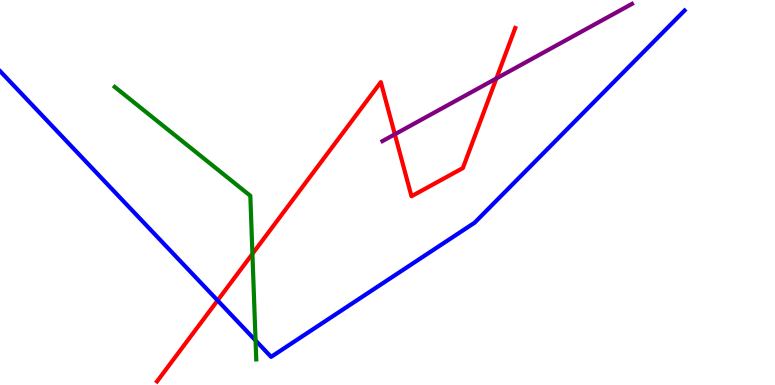[{'lines': ['blue', 'red'], 'intersections': [{'x': 2.81, 'y': 2.2}]}, {'lines': ['green', 'red'], 'intersections': [{'x': 3.26, 'y': 3.41}]}, {'lines': ['purple', 'red'], 'intersections': [{'x': 5.09, 'y': 6.51}, {'x': 6.4, 'y': 7.96}]}, {'lines': ['blue', 'green'], 'intersections': [{'x': 3.3, 'y': 1.16}]}, {'lines': ['blue', 'purple'], 'intersections': []}, {'lines': ['green', 'purple'], 'intersections': []}]